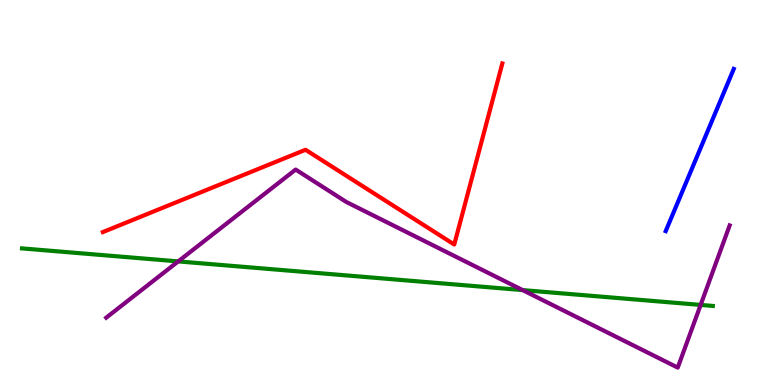[{'lines': ['blue', 'red'], 'intersections': []}, {'lines': ['green', 'red'], 'intersections': []}, {'lines': ['purple', 'red'], 'intersections': []}, {'lines': ['blue', 'green'], 'intersections': []}, {'lines': ['blue', 'purple'], 'intersections': []}, {'lines': ['green', 'purple'], 'intersections': [{'x': 2.3, 'y': 3.21}, {'x': 6.74, 'y': 2.46}, {'x': 9.04, 'y': 2.08}]}]